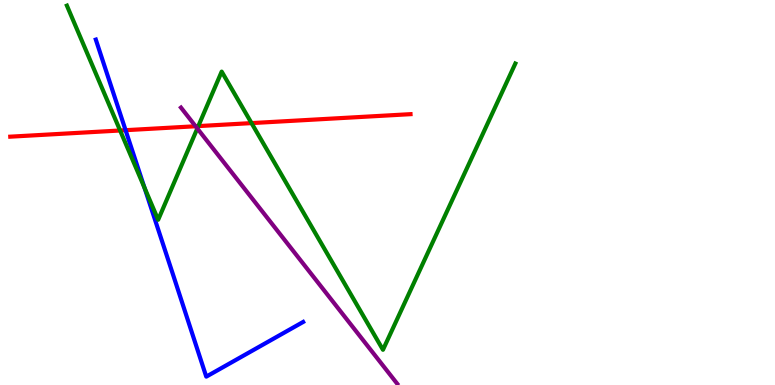[{'lines': ['blue', 'red'], 'intersections': [{'x': 1.62, 'y': 6.62}]}, {'lines': ['green', 'red'], 'intersections': [{'x': 1.55, 'y': 6.61}, {'x': 2.56, 'y': 6.72}, {'x': 3.25, 'y': 6.8}]}, {'lines': ['purple', 'red'], 'intersections': [{'x': 2.52, 'y': 6.72}]}, {'lines': ['blue', 'green'], 'intersections': [{'x': 1.86, 'y': 5.13}]}, {'lines': ['blue', 'purple'], 'intersections': []}, {'lines': ['green', 'purple'], 'intersections': [{'x': 2.55, 'y': 6.66}]}]